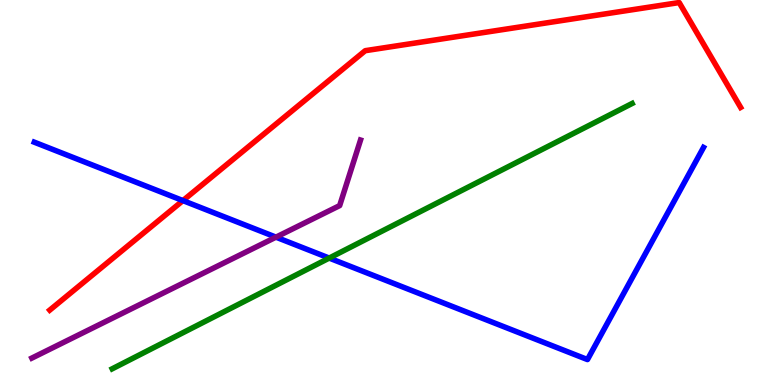[{'lines': ['blue', 'red'], 'intersections': [{'x': 2.36, 'y': 4.79}]}, {'lines': ['green', 'red'], 'intersections': []}, {'lines': ['purple', 'red'], 'intersections': []}, {'lines': ['blue', 'green'], 'intersections': [{'x': 4.25, 'y': 3.3}]}, {'lines': ['blue', 'purple'], 'intersections': [{'x': 3.56, 'y': 3.84}]}, {'lines': ['green', 'purple'], 'intersections': []}]